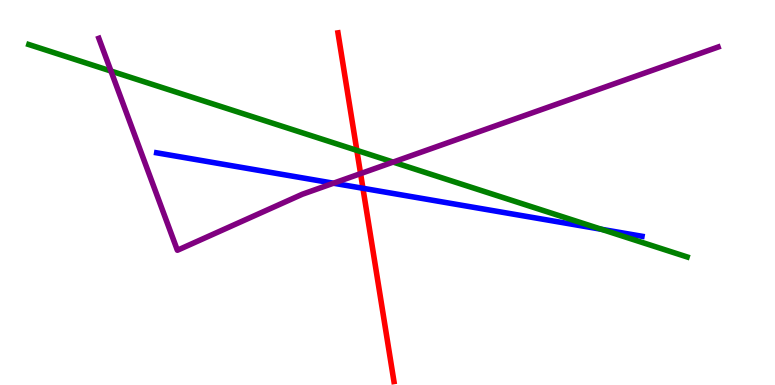[{'lines': ['blue', 'red'], 'intersections': [{'x': 4.68, 'y': 5.11}]}, {'lines': ['green', 'red'], 'intersections': [{'x': 4.6, 'y': 6.09}]}, {'lines': ['purple', 'red'], 'intersections': [{'x': 4.65, 'y': 5.49}]}, {'lines': ['blue', 'green'], 'intersections': [{'x': 7.76, 'y': 4.04}]}, {'lines': ['blue', 'purple'], 'intersections': [{'x': 4.3, 'y': 5.24}]}, {'lines': ['green', 'purple'], 'intersections': [{'x': 1.43, 'y': 8.15}, {'x': 5.07, 'y': 5.79}]}]